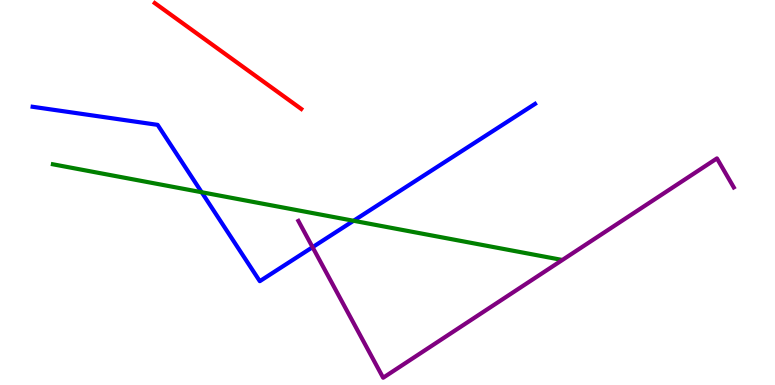[{'lines': ['blue', 'red'], 'intersections': []}, {'lines': ['green', 'red'], 'intersections': []}, {'lines': ['purple', 'red'], 'intersections': []}, {'lines': ['blue', 'green'], 'intersections': [{'x': 2.6, 'y': 5.01}, {'x': 4.56, 'y': 4.27}]}, {'lines': ['blue', 'purple'], 'intersections': [{'x': 4.03, 'y': 3.58}]}, {'lines': ['green', 'purple'], 'intersections': []}]